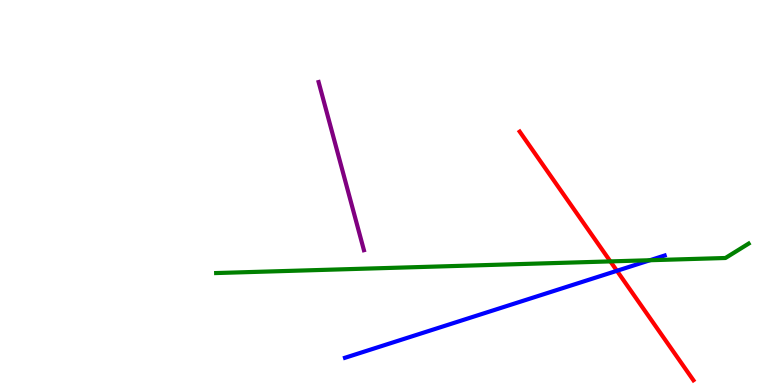[{'lines': ['blue', 'red'], 'intersections': [{'x': 7.96, 'y': 2.97}]}, {'lines': ['green', 'red'], 'intersections': [{'x': 7.88, 'y': 3.21}]}, {'lines': ['purple', 'red'], 'intersections': []}, {'lines': ['blue', 'green'], 'intersections': [{'x': 8.39, 'y': 3.24}]}, {'lines': ['blue', 'purple'], 'intersections': []}, {'lines': ['green', 'purple'], 'intersections': []}]